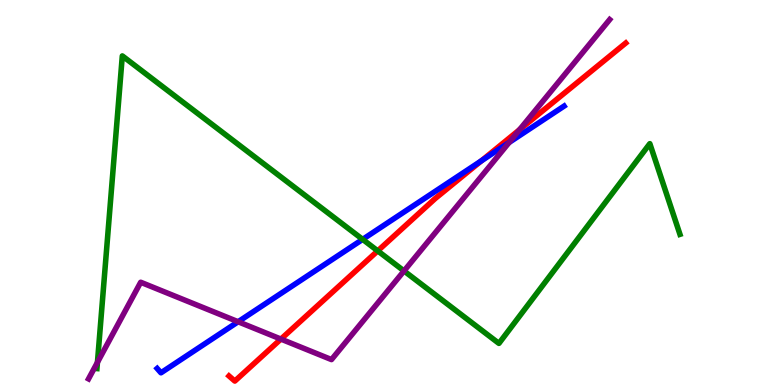[{'lines': ['blue', 'red'], 'intersections': [{'x': 6.21, 'y': 5.83}]}, {'lines': ['green', 'red'], 'intersections': [{'x': 4.87, 'y': 3.48}]}, {'lines': ['purple', 'red'], 'intersections': [{'x': 3.62, 'y': 1.19}, {'x': 6.7, 'y': 6.63}]}, {'lines': ['blue', 'green'], 'intersections': [{'x': 4.68, 'y': 3.78}]}, {'lines': ['blue', 'purple'], 'intersections': [{'x': 3.07, 'y': 1.64}, {'x': 6.57, 'y': 6.3}]}, {'lines': ['green', 'purple'], 'intersections': [{'x': 1.26, 'y': 0.587}, {'x': 5.21, 'y': 2.96}]}]